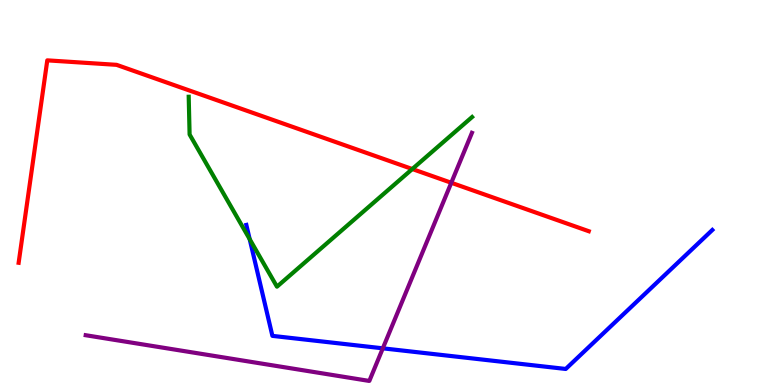[{'lines': ['blue', 'red'], 'intersections': []}, {'lines': ['green', 'red'], 'intersections': [{'x': 5.32, 'y': 5.61}]}, {'lines': ['purple', 'red'], 'intersections': [{'x': 5.82, 'y': 5.25}]}, {'lines': ['blue', 'green'], 'intersections': [{'x': 3.22, 'y': 3.79}]}, {'lines': ['blue', 'purple'], 'intersections': [{'x': 4.94, 'y': 0.953}]}, {'lines': ['green', 'purple'], 'intersections': []}]